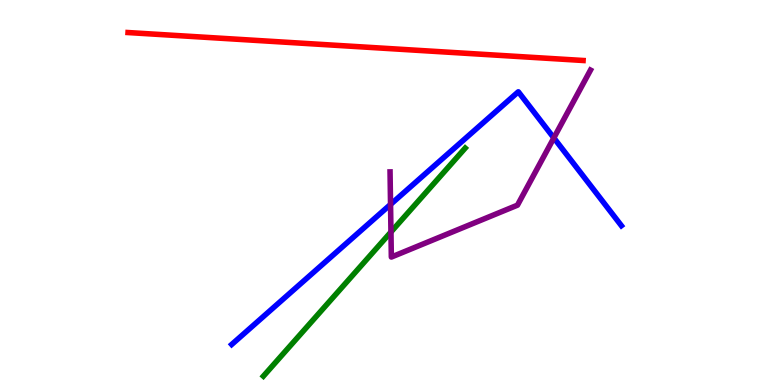[{'lines': ['blue', 'red'], 'intersections': []}, {'lines': ['green', 'red'], 'intersections': []}, {'lines': ['purple', 'red'], 'intersections': []}, {'lines': ['blue', 'green'], 'intersections': []}, {'lines': ['blue', 'purple'], 'intersections': [{'x': 5.04, 'y': 4.69}, {'x': 7.15, 'y': 6.42}]}, {'lines': ['green', 'purple'], 'intersections': [{'x': 5.04, 'y': 3.97}]}]